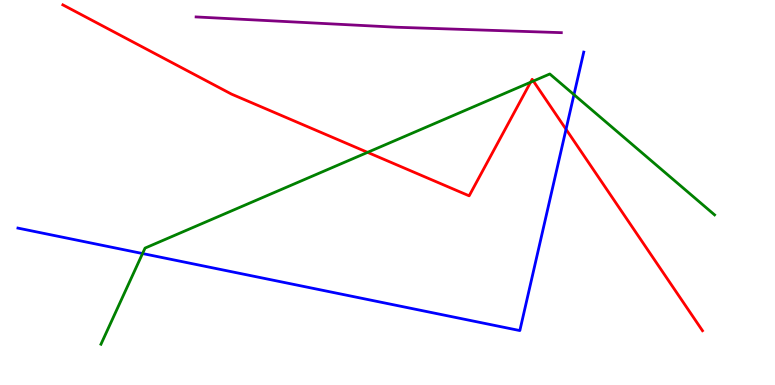[{'lines': ['blue', 'red'], 'intersections': [{'x': 7.3, 'y': 6.64}]}, {'lines': ['green', 'red'], 'intersections': [{'x': 4.74, 'y': 6.04}, {'x': 6.85, 'y': 7.86}, {'x': 6.88, 'y': 7.89}]}, {'lines': ['purple', 'red'], 'intersections': []}, {'lines': ['blue', 'green'], 'intersections': [{'x': 1.84, 'y': 3.41}, {'x': 7.41, 'y': 7.54}]}, {'lines': ['blue', 'purple'], 'intersections': []}, {'lines': ['green', 'purple'], 'intersections': []}]